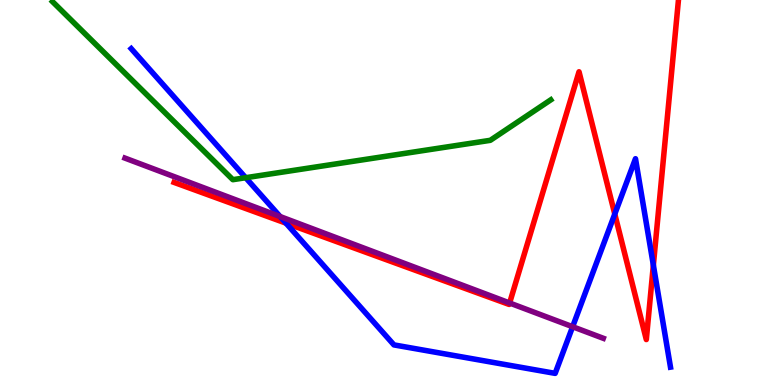[{'lines': ['blue', 'red'], 'intersections': [{'x': 3.69, 'y': 4.2}, {'x': 7.93, 'y': 4.44}, {'x': 8.43, 'y': 3.11}]}, {'lines': ['green', 'red'], 'intersections': []}, {'lines': ['purple', 'red'], 'intersections': [{'x': 6.58, 'y': 2.13}]}, {'lines': ['blue', 'green'], 'intersections': [{'x': 3.17, 'y': 5.38}]}, {'lines': ['blue', 'purple'], 'intersections': [{'x': 3.61, 'y': 4.38}, {'x': 7.39, 'y': 1.51}]}, {'lines': ['green', 'purple'], 'intersections': []}]